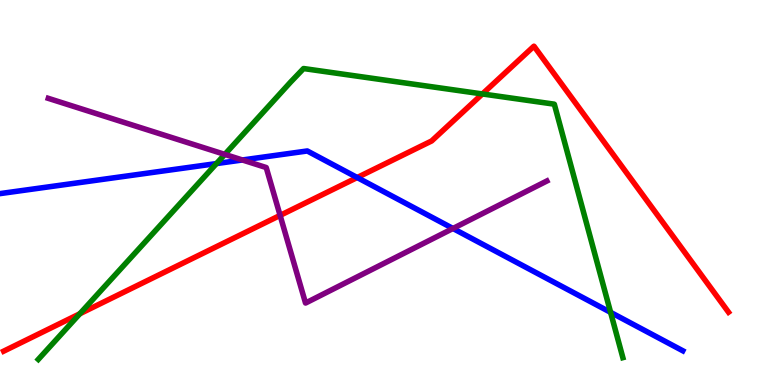[{'lines': ['blue', 'red'], 'intersections': [{'x': 4.61, 'y': 5.39}]}, {'lines': ['green', 'red'], 'intersections': [{'x': 1.03, 'y': 1.85}, {'x': 6.22, 'y': 7.56}]}, {'lines': ['purple', 'red'], 'intersections': [{'x': 3.61, 'y': 4.41}]}, {'lines': ['blue', 'green'], 'intersections': [{'x': 2.79, 'y': 5.75}, {'x': 7.88, 'y': 1.89}]}, {'lines': ['blue', 'purple'], 'intersections': [{'x': 3.13, 'y': 5.84}, {'x': 5.84, 'y': 4.07}]}, {'lines': ['green', 'purple'], 'intersections': [{'x': 2.9, 'y': 5.99}]}]